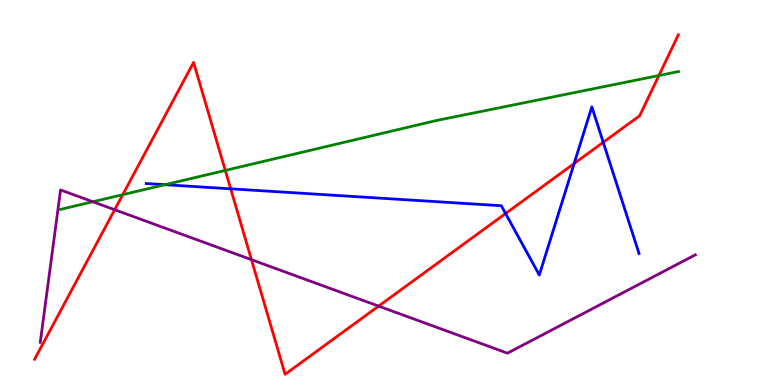[{'lines': ['blue', 'red'], 'intersections': [{'x': 2.98, 'y': 5.1}, {'x': 6.52, 'y': 4.45}, {'x': 7.41, 'y': 5.75}, {'x': 7.78, 'y': 6.3}]}, {'lines': ['green', 'red'], 'intersections': [{'x': 1.58, 'y': 4.94}, {'x': 2.91, 'y': 5.57}, {'x': 8.5, 'y': 8.04}]}, {'lines': ['purple', 'red'], 'intersections': [{'x': 1.48, 'y': 4.55}, {'x': 3.24, 'y': 3.26}, {'x': 4.89, 'y': 2.05}]}, {'lines': ['blue', 'green'], 'intersections': [{'x': 2.13, 'y': 5.2}]}, {'lines': ['blue', 'purple'], 'intersections': []}, {'lines': ['green', 'purple'], 'intersections': [{'x': 1.2, 'y': 4.76}]}]